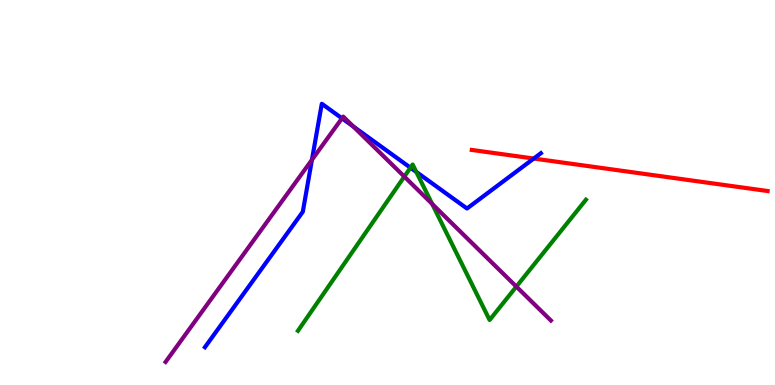[{'lines': ['blue', 'red'], 'intersections': [{'x': 6.89, 'y': 5.88}]}, {'lines': ['green', 'red'], 'intersections': []}, {'lines': ['purple', 'red'], 'intersections': []}, {'lines': ['blue', 'green'], 'intersections': [{'x': 5.3, 'y': 5.64}, {'x': 5.37, 'y': 5.53}]}, {'lines': ['blue', 'purple'], 'intersections': [{'x': 4.03, 'y': 5.85}, {'x': 4.41, 'y': 6.93}, {'x': 4.56, 'y': 6.72}]}, {'lines': ['green', 'purple'], 'intersections': [{'x': 5.22, 'y': 5.41}, {'x': 5.58, 'y': 4.7}, {'x': 6.66, 'y': 2.56}]}]